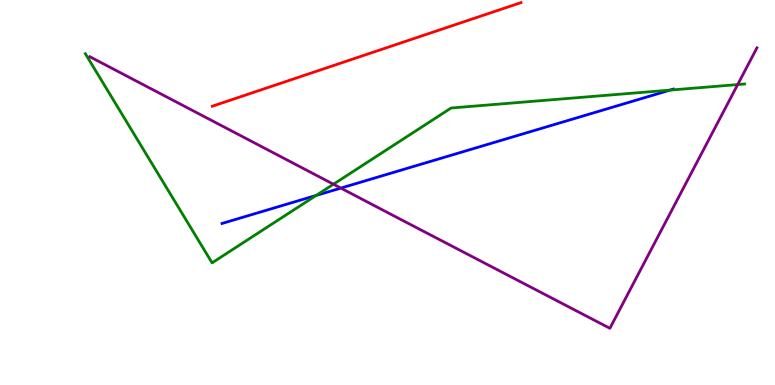[{'lines': ['blue', 'red'], 'intersections': []}, {'lines': ['green', 'red'], 'intersections': []}, {'lines': ['purple', 'red'], 'intersections': []}, {'lines': ['blue', 'green'], 'intersections': [{'x': 4.08, 'y': 4.92}, {'x': 8.65, 'y': 7.66}]}, {'lines': ['blue', 'purple'], 'intersections': [{'x': 4.4, 'y': 5.11}]}, {'lines': ['green', 'purple'], 'intersections': [{'x': 4.3, 'y': 5.21}, {'x': 9.52, 'y': 7.8}]}]